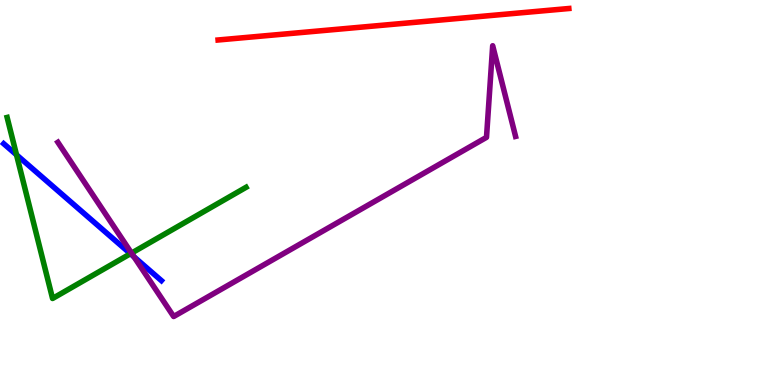[{'lines': ['blue', 'red'], 'intersections': []}, {'lines': ['green', 'red'], 'intersections': []}, {'lines': ['purple', 'red'], 'intersections': []}, {'lines': ['blue', 'green'], 'intersections': [{'x': 0.213, 'y': 5.98}, {'x': 1.68, 'y': 3.41}]}, {'lines': ['blue', 'purple'], 'intersections': [{'x': 1.73, 'y': 3.33}]}, {'lines': ['green', 'purple'], 'intersections': [{'x': 1.7, 'y': 3.43}]}]